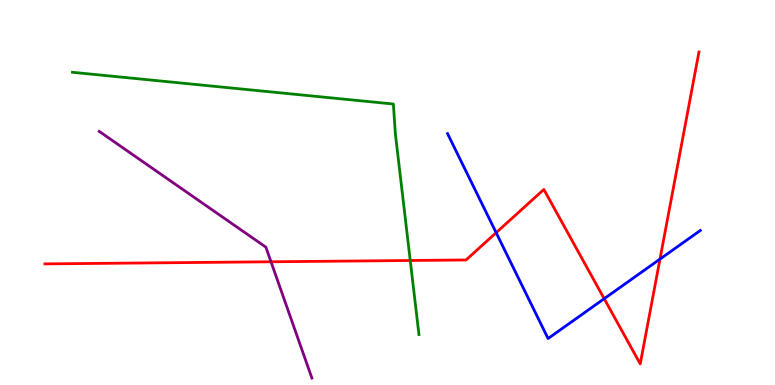[{'lines': ['blue', 'red'], 'intersections': [{'x': 6.4, 'y': 3.96}, {'x': 7.8, 'y': 2.24}, {'x': 8.52, 'y': 3.27}]}, {'lines': ['green', 'red'], 'intersections': [{'x': 5.29, 'y': 3.23}]}, {'lines': ['purple', 'red'], 'intersections': [{'x': 3.5, 'y': 3.2}]}, {'lines': ['blue', 'green'], 'intersections': []}, {'lines': ['blue', 'purple'], 'intersections': []}, {'lines': ['green', 'purple'], 'intersections': []}]